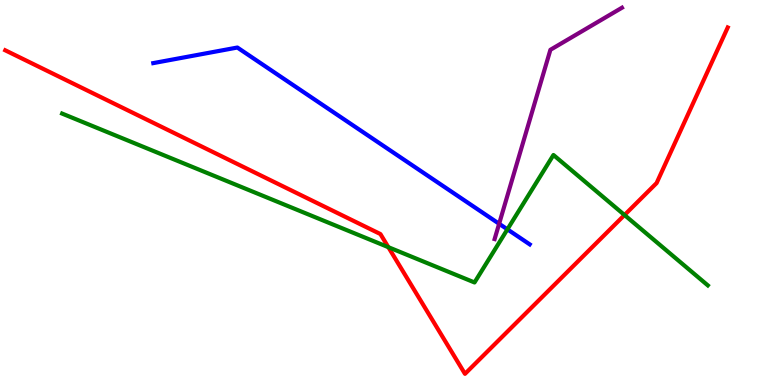[{'lines': ['blue', 'red'], 'intersections': []}, {'lines': ['green', 'red'], 'intersections': [{'x': 5.01, 'y': 3.58}, {'x': 8.06, 'y': 4.42}]}, {'lines': ['purple', 'red'], 'intersections': []}, {'lines': ['blue', 'green'], 'intersections': [{'x': 6.55, 'y': 4.04}]}, {'lines': ['blue', 'purple'], 'intersections': [{'x': 6.44, 'y': 4.19}]}, {'lines': ['green', 'purple'], 'intersections': []}]